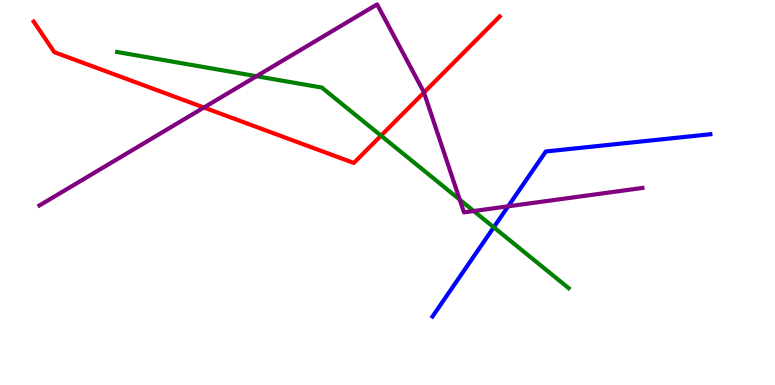[{'lines': ['blue', 'red'], 'intersections': []}, {'lines': ['green', 'red'], 'intersections': [{'x': 4.92, 'y': 6.48}]}, {'lines': ['purple', 'red'], 'intersections': [{'x': 2.63, 'y': 7.21}, {'x': 5.47, 'y': 7.6}]}, {'lines': ['blue', 'green'], 'intersections': [{'x': 6.37, 'y': 4.1}]}, {'lines': ['blue', 'purple'], 'intersections': [{'x': 6.56, 'y': 4.64}]}, {'lines': ['green', 'purple'], 'intersections': [{'x': 3.31, 'y': 8.02}, {'x': 5.93, 'y': 4.81}, {'x': 6.11, 'y': 4.52}]}]